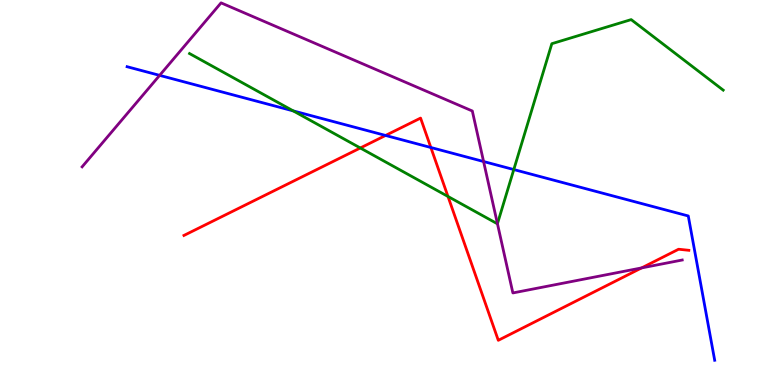[{'lines': ['blue', 'red'], 'intersections': [{'x': 4.98, 'y': 6.48}, {'x': 5.56, 'y': 6.17}]}, {'lines': ['green', 'red'], 'intersections': [{'x': 4.65, 'y': 6.16}, {'x': 5.78, 'y': 4.9}]}, {'lines': ['purple', 'red'], 'intersections': [{'x': 8.28, 'y': 3.04}]}, {'lines': ['blue', 'green'], 'intersections': [{'x': 3.78, 'y': 7.12}, {'x': 6.63, 'y': 5.6}]}, {'lines': ['blue', 'purple'], 'intersections': [{'x': 2.06, 'y': 8.04}, {'x': 6.24, 'y': 5.8}]}, {'lines': ['green', 'purple'], 'intersections': [{'x': 6.42, 'y': 4.19}]}]